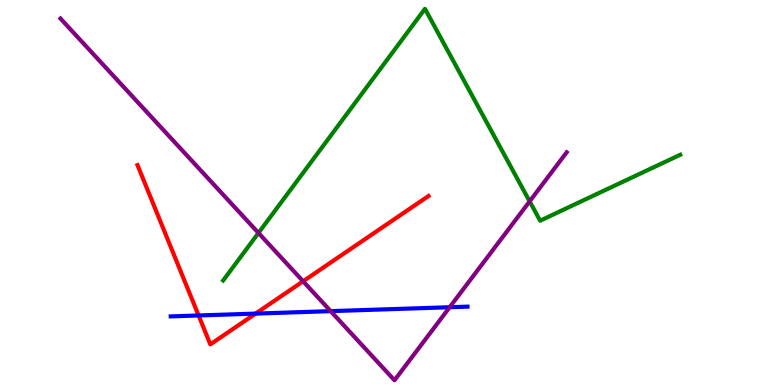[{'lines': ['blue', 'red'], 'intersections': [{'x': 2.56, 'y': 1.81}, {'x': 3.3, 'y': 1.85}]}, {'lines': ['green', 'red'], 'intersections': []}, {'lines': ['purple', 'red'], 'intersections': [{'x': 3.91, 'y': 2.69}]}, {'lines': ['blue', 'green'], 'intersections': []}, {'lines': ['blue', 'purple'], 'intersections': [{'x': 4.27, 'y': 1.92}, {'x': 5.8, 'y': 2.02}]}, {'lines': ['green', 'purple'], 'intersections': [{'x': 3.34, 'y': 3.95}, {'x': 6.83, 'y': 4.77}]}]